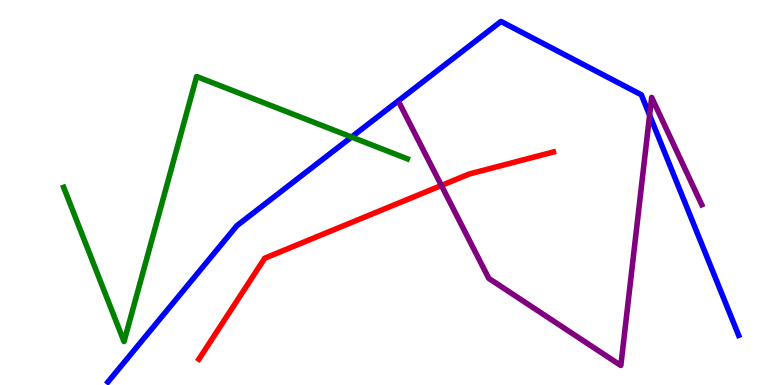[{'lines': ['blue', 'red'], 'intersections': []}, {'lines': ['green', 'red'], 'intersections': []}, {'lines': ['purple', 'red'], 'intersections': [{'x': 5.7, 'y': 5.18}]}, {'lines': ['blue', 'green'], 'intersections': [{'x': 4.54, 'y': 6.44}]}, {'lines': ['blue', 'purple'], 'intersections': [{'x': 8.38, 'y': 7.01}]}, {'lines': ['green', 'purple'], 'intersections': []}]